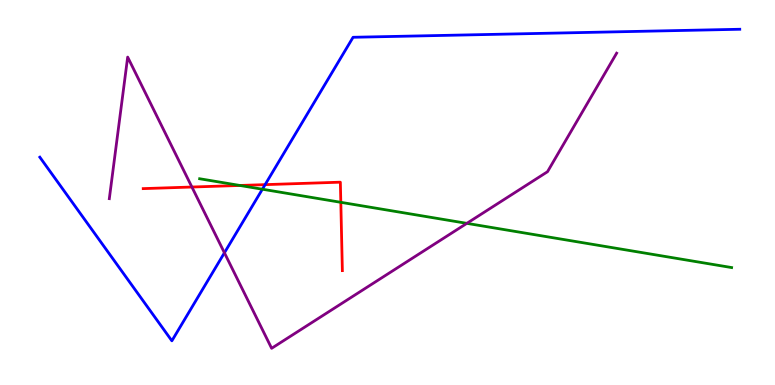[{'lines': ['blue', 'red'], 'intersections': [{'x': 3.42, 'y': 5.2}]}, {'lines': ['green', 'red'], 'intersections': [{'x': 3.1, 'y': 5.18}, {'x': 4.4, 'y': 4.75}]}, {'lines': ['purple', 'red'], 'intersections': [{'x': 2.48, 'y': 5.14}]}, {'lines': ['blue', 'green'], 'intersections': [{'x': 3.39, 'y': 5.09}]}, {'lines': ['blue', 'purple'], 'intersections': [{'x': 2.9, 'y': 3.43}]}, {'lines': ['green', 'purple'], 'intersections': [{'x': 6.02, 'y': 4.2}]}]